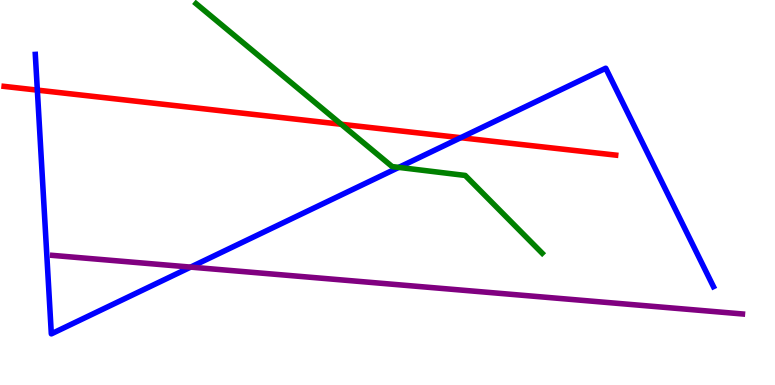[{'lines': ['blue', 'red'], 'intersections': [{'x': 0.482, 'y': 7.66}, {'x': 5.95, 'y': 6.42}]}, {'lines': ['green', 'red'], 'intersections': [{'x': 4.4, 'y': 6.77}]}, {'lines': ['purple', 'red'], 'intersections': []}, {'lines': ['blue', 'green'], 'intersections': [{'x': 5.15, 'y': 5.65}]}, {'lines': ['blue', 'purple'], 'intersections': [{'x': 2.46, 'y': 3.06}]}, {'lines': ['green', 'purple'], 'intersections': []}]